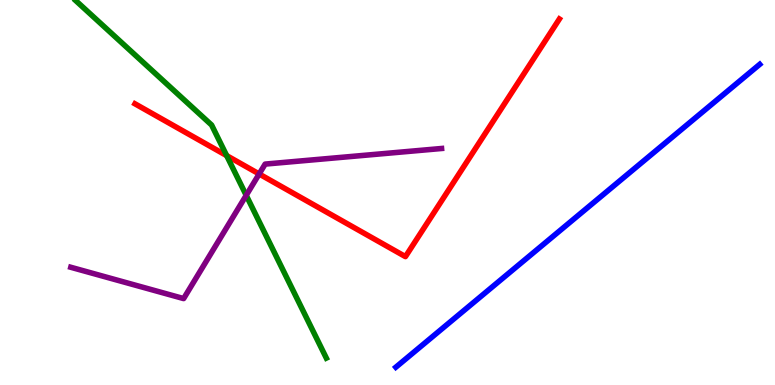[{'lines': ['blue', 'red'], 'intersections': []}, {'lines': ['green', 'red'], 'intersections': [{'x': 2.92, 'y': 5.96}]}, {'lines': ['purple', 'red'], 'intersections': [{'x': 3.34, 'y': 5.48}]}, {'lines': ['blue', 'green'], 'intersections': []}, {'lines': ['blue', 'purple'], 'intersections': []}, {'lines': ['green', 'purple'], 'intersections': [{'x': 3.18, 'y': 4.93}]}]